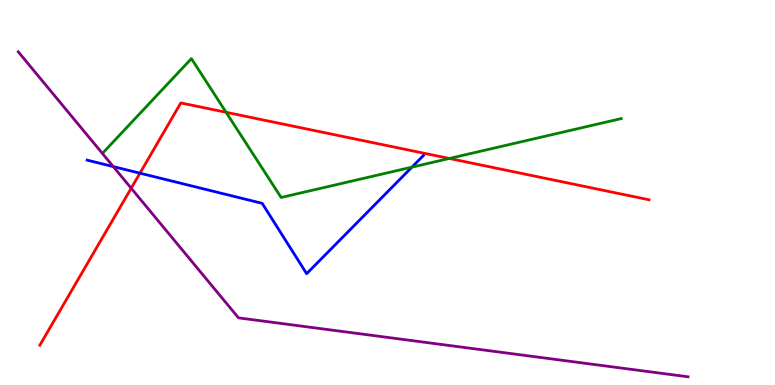[{'lines': ['blue', 'red'], 'intersections': [{'x': 1.81, 'y': 5.5}]}, {'lines': ['green', 'red'], 'intersections': [{'x': 2.92, 'y': 7.08}, {'x': 5.8, 'y': 5.88}]}, {'lines': ['purple', 'red'], 'intersections': [{'x': 1.69, 'y': 5.11}]}, {'lines': ['blue', 'green'], 'intersections': [{'x': 5.32, 'y': 5.66}]}, {'lines': ['blue', 'purple'], 'intersections': [{'x': 1.46, 'y': 5.67}]}, {'lines': ['green', 'purple'], 'intersections': []}]